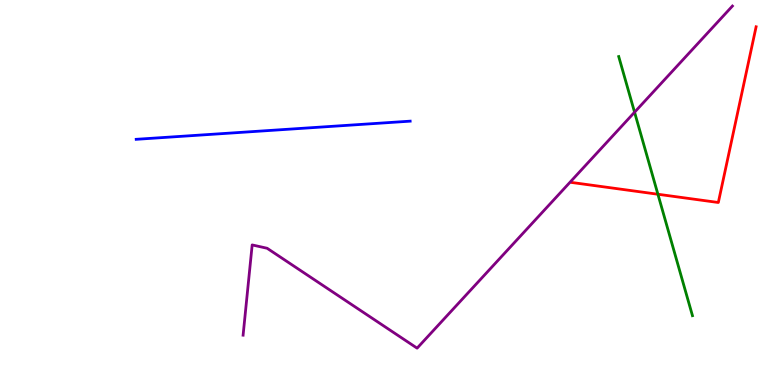[{'lines': ['blue', 'red'], 'intersections': []}, {'lines': ['green', 'red'], 'intersections': [{'x': 8.49, 'y': 4.95}]}, {'lines': ['purple', 'red'], 'intersections': []}, {'lines': ['blue', 'green'], 'intersections': []}, {'lines': ['blue', 'purple'], 'intersections': []}, {'lines': ['green', 'purple'], 'intersections': [{'x': 8.19, 'y': 7.09}]}]